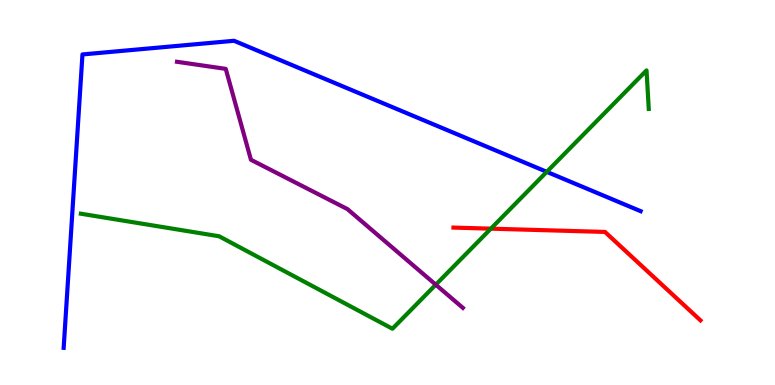[{'lines': ['blue', 'red'], 'intersections': []}, {'lines': ['green', 'red'], 'intersections': [{'x': 6.33, 'y': 4.06}]}, {'lines': ['purple', 'red'], 'intersections': []}, {'lines': ['blue', 'green'], 'intersections': [{'x': 7.06, 'y': 5.54}]}, {'lines': ['blue', 'purple'], 'intersections': []}, {'lines': ['green', 'purple'], 'intersections': [{'x': 5.62, 'y': 2.61}]}]